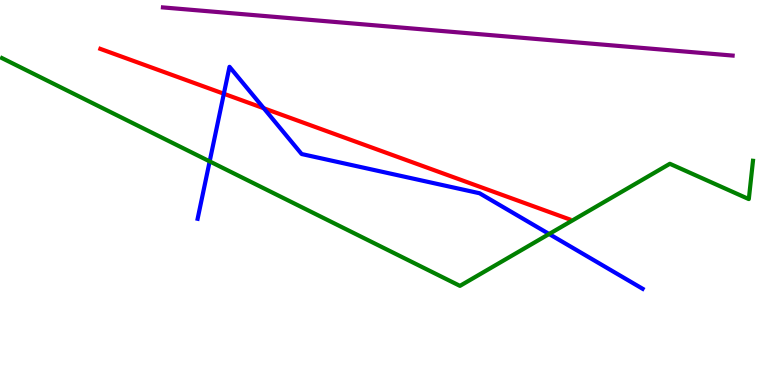[{'lines': ['blue', 'red'], 'intersections': [{'x': 2.89, 'y': 7.56}, {'x': 3.4, 'y': 7.19}]}, {'lines': ['green', 'red'], 'intersections': []}, {'lines': ['purple', 'red'], 'intersections': []}, {'lines': ['blue', 'green'], 'intersections': [{'x': 2.71, 'y': 5.81}, {'x': 7.09, 'y': 3.92}]}, {'lines': ['blue', 'purple'], 'intersections': []}, {'lines': ['green', 'purple'], 'intersections': []}]